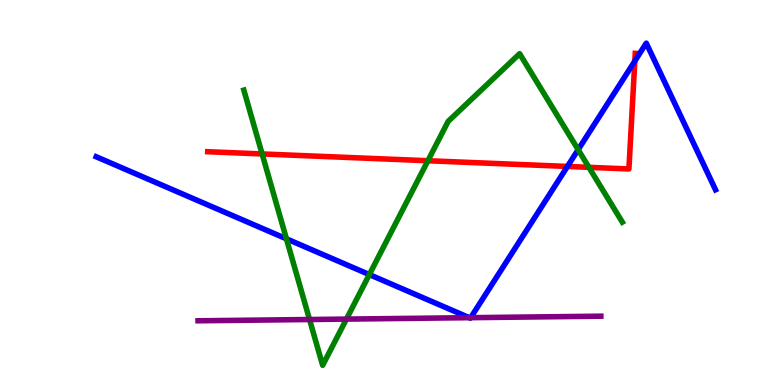[{'lines': ['blue', 'red'], 'intersections': [{'x': 7.32, 'y': 5.68}, {'x': 8.19, 'y': 8.41}]}, {'lines': ['green', 'red'], 'intersections': [{'x': 3.38, 'y': 6.0}, {'x': 5.52, 'y': 5.83}, {'x': 7.6, 'y': 5.65}]}, {'lines': ['purple', 'red'], 'intersections': []}, {'lines': ['blue', 'green'], 'intersections': [{'x': 3.7, 'y': 3.8}, {'x': 4.77, 'y': 2.87}, {'x': 7.46, 'y': 6.11}]}, {'lines': ['blue', 'purple'], 'intersections': [{'x': 6.06, 'y': 1.75}, {'x': 6.07, 'y': 1.75}]}, {'lines': ['green', 'purple'], 'intersections': [{'x': 3.99, 'y': 1.7}, {'x': 4.47, 'y': 1.71}]}]